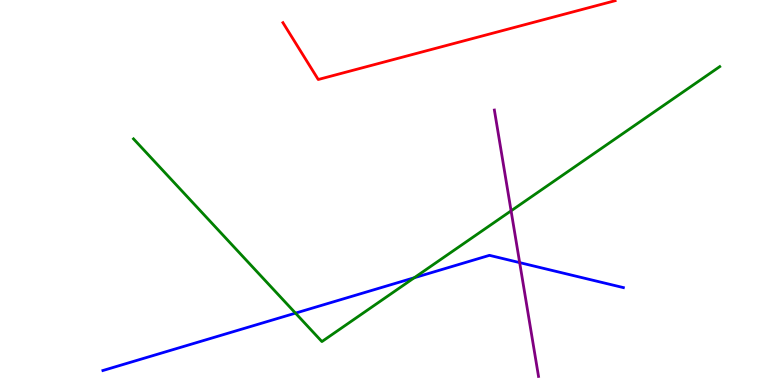[{'lines': ['blue', 'red'], 'intersections': []}, {'lines': ['green', 'red'], 'intersections': []}, {'lines': ['purple', 'red'], 'intersections': []}, {'lines': ['blue', 'green'], 'intersections': [{'x': 3.81, 'y': 1.87}, {'x': 5.35, 'y': 2.79}]}, {'lines': ['blue', 'purple'], 'intersections': [{'x': 6.71, 'y': 3.18}]}, {'lines': ['green', 'purple'], 'intersections': [{'x': 6.59, 'y': 4.52}]}]